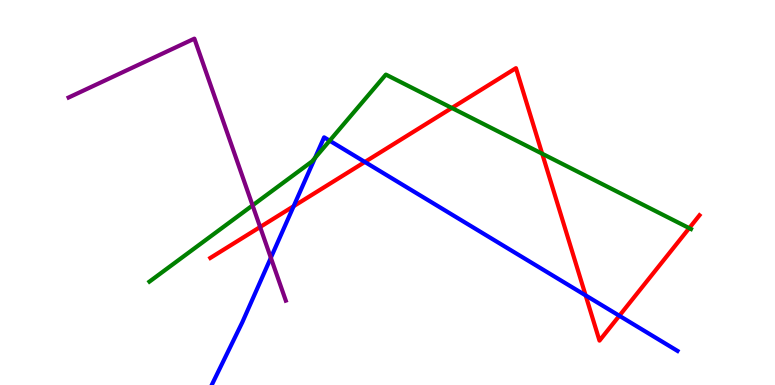[{'lines': ['blue', 'red'], 'intersections': [{'x': 3.79, 'y': 4.64}, {'x': 4.71, 'y': 5.79}, {'x': 7.56, 'y': 2.33}, {'x': 7.99, 'y': 1.8}]}, {'lines': ['green', 'red'], 'intersections': [{'x': 5.83, 'y': 7.2}, {'x': 7.0, 'y': 6.01}, {'x': 8.89, 'y': 4.07}]}, {'lines': ['purple', 'red'], 'intersections': [{'x': 3.36, 'y': 4.1}]}, {'lines': ['blue', 'green'], 'intersections': [{'x': 4.06, 'y': 5.9}, {'x': 4.25, 'y': 6.35}]}, {'lines': ['blue', 'purple'], 'intersections': [{'x': 3.49, 'y': 3.3}]}, {'lines': ['green', 'purple'], 'intersections': [{'x': 3.26, 'y': 4.67}]}]